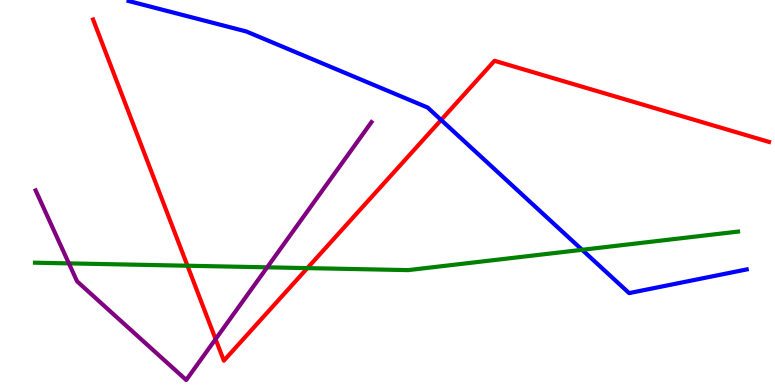[{'lines': ['blue', 'red'], 'intersections': [{'x': 5.69, 'y': 6.88}]}, {'lines': ['green', 'red'], 'intersections': [{'x': 2.42, 'y': 3.1}, {'x': 3.97, 'y': 3.04}]}, {'lines': ['purple', 'red'], 'intersections': [{'x': 2.78, 'y': 1.19}]}, {'lines': ['blue', 'green'], 'intersections': [{'x': 7.51, 'y': 3.51}]}, {'lines': ['blue', 'purple'], 'intersections': []}, {'lines': ['green', 'purple'], 'intersections': [{'x': 0.889, 'y': 3.16}, {'x': 3.45, 'y': 3.06}]}]